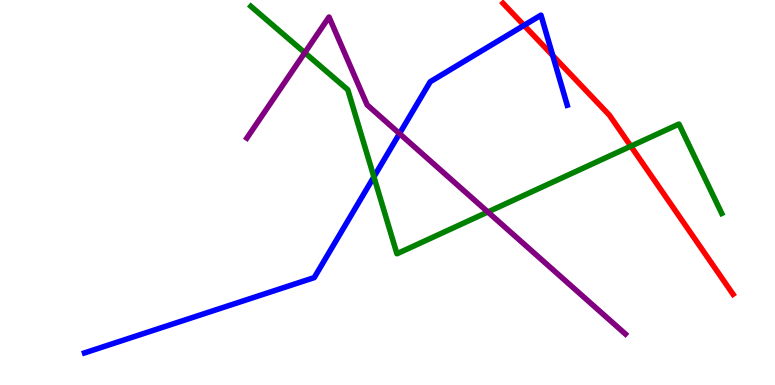[{'lines': ['blue', 'red'], 'intersections': [{'x': 6.76, 'y': 9.34}, {'x': 7.13, 'y': 8.56}]}, {'lines': ['green', 'red'], 'intersections': [{'x': 8.14, 'y': 6.2}]}, {'lines': ['purple', 'red'], 'intersections': []}, {'lines': ['blue', 'green'], 'intersections': [{'x': 4.82, 'y': 5.41}]}, {'lines': ['blue', 'purple'], 'intersections': [{'x': 5.15, 'y': 6.53}]}, {'lines': ['green', 'purple'], 'intersections': [{'x': 3.93, 'y': 8.63}, {'x': 6.29, 'y': 4.49}]}]